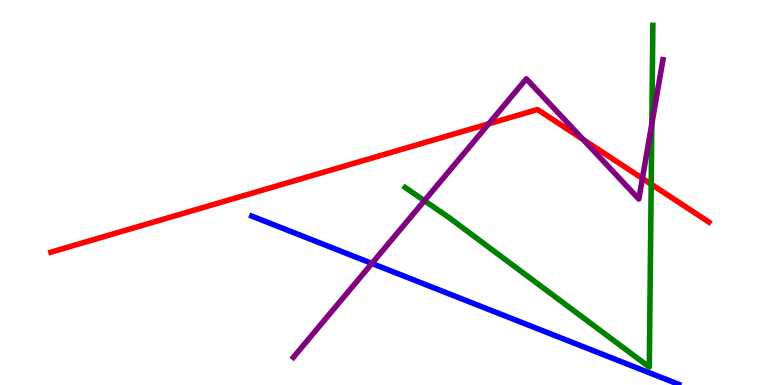[{'lines': ['blue', 'red'], 'intersections': []}, {'lines': ['green', 'red'], 'intersections': [{'x': 8.4, 'y': 5.22}]}, {'lines': ['purple', 'red'], 'intersections': [{'x': 6.31, 'y': 6.78}, {'x': 7.52, 'y': 6.38}, {'x': 8.29, 'y': 5.37}]}, {'lines': ['blue', 'green'], 'intersections': []}, {'lines': ['blue', 'purple'], 'intersections': [{'x': 4.8, 'y': 3.16}]}, {'lines': ['green', 'purple'], 'intersections': [{'x': 5.48, 'y': 4.79}, {'x': 8.41, 'y': 6.78}]}]